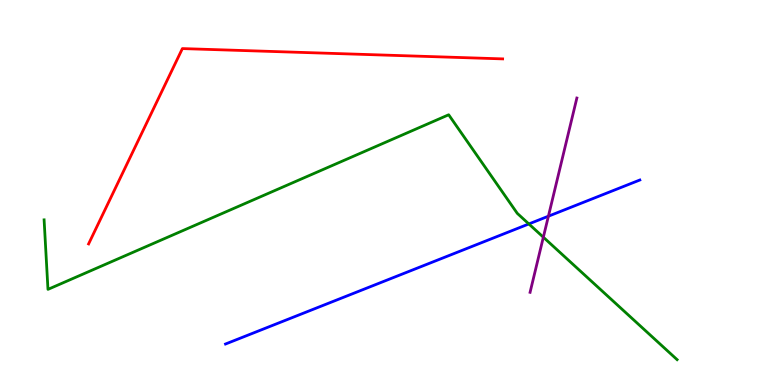[{'lines': ['blue', 'red'], 'intersections': []}, {'lines': ['green', 'red'], 'intersections': []}, {'lines': ['purple', 'red'], 'intersections': []}, {'lines': ['blue', 'green'], 'intersections': [{'x': 6.82, 'y': 4.18}]}, {'lines': ['blue', 'purple'], 'intersections': [{'x': 7.08, 'y': 4.38}]}, {'lines': ['green', 'purple'], 'intersections': [{'x': 7.01, 'y': 3.84}]}]